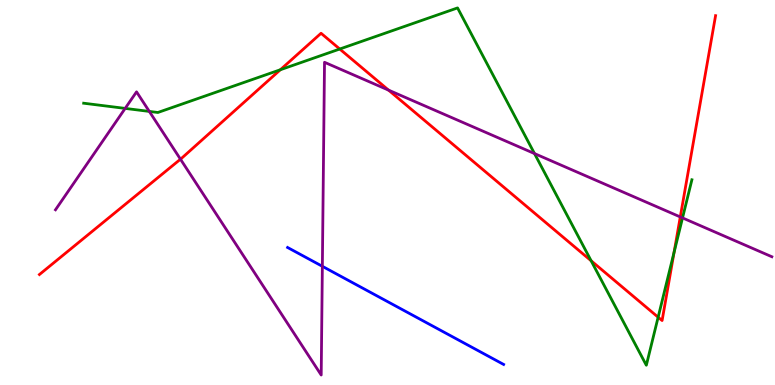[{'lines': ['blue', 'red'], 'intersections': []}, {'lines': ['green', 'red'], 'intersections': [{'x': 3.62, 'y': 8.19}, {'x': 4.38, 'y': 8.73}, {'x': 7.63, 'y': 3.23}, {'x': 8.49, 'y': 1.76}, {'x': 8.7, 'y': 3.44}]}, {'lines': ['purple', 'red'], 'intersections': [{'x': 2.33, 'y': 5.86}, {'x': 5.01, 'y': 7.66}, {'x': 8.78, 'y': 4.37}]}, {'lines': ['blue', 'green'], 'intersections': []}, {'lines': ['blue', 'purple'], 'intersections': [{'x': 4.16, 'y': 3.08}]}, {'lines': ['green', 'purple'], 'intersections': [{'x': 1.62, 'y': 7.18}, {'x': 1.93, 'y': 7.11}, {'x': 6.9, 'y': 6.01}, {'x': 8.81, 'y': 4.34}]}]